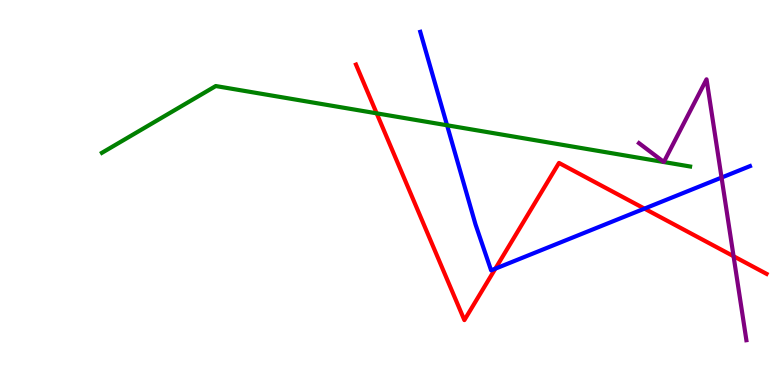[{'lines': ['blue', 'red'], 'intersections': [{'x': 6.39, 'y': 3.02}, {'x': 8.32, 'y': 4.58}]}, {'lines': ['green', 'red'], 'intersections': [{'x': 4.86, 'y': 7.06}]}, {'lines': ['purple', 'red'], 'intersections': [{'x': 9.47, 'y': 3.34}]}, {'lines': ['blue', 'green'], 'intersections': [{'x': 5.77, 'y': 6.75}]}, {'lines': ['blue', 'purple'], 'intersections': [{'x': 9.31, 'y': 5.39}]}, {'lines': ['green', 'purple'], 'intersections': []}]